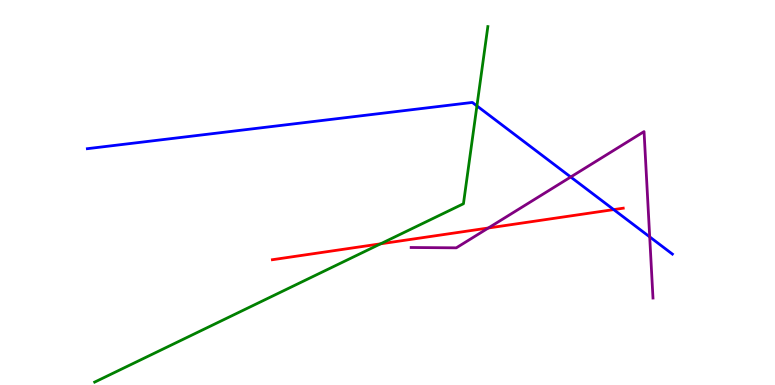[{'lines': ['blue', 'red'], 'intersections': [{'x': 7.92, 'y': 4.56}]}, {'lines': ['green', 'red'], 'intersections': [{'x': 4.91, 'y': 3.67}]}, {'lines': ['purple', 'red'], 'intersections': [{'x': 6.3, 'y': 4.08}]}, {'lines': ['blue', 'green'], 'intersections': [{'x': 6.15, 'y': 7.25}]}, {'lines': ['blue', 'purple'], 'intersections': [{'x': 7.36, 'y': 5.4}, {'x': 8.38, 'y': 3.85}]}, {'lines': ['green', 'purple'], 'intersections': []}]